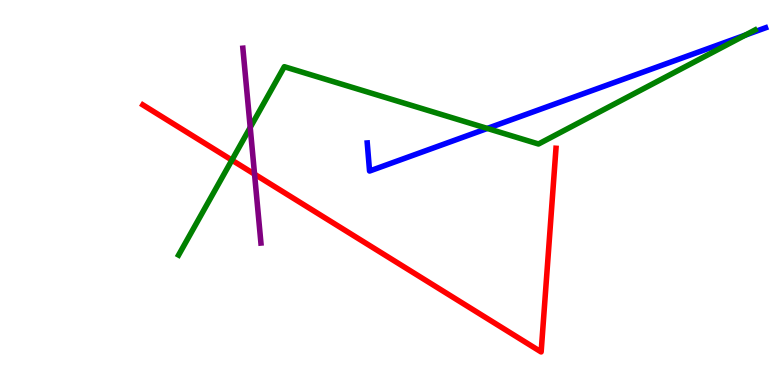[{'lines': ['blue', 'red'], 'intersections': []}, {'lines': ['green', 'red'], 'intersections': [{'x': 2.99, 'y': 5.84}]}, {'lines': ['purple', 'red'], 'intersections': [{'x': 3.28, 'y': 5.48}]}, {'lines': ['blue', 'green'], 'intersections': [{'x': 6.29, 'y': 6.66}, {'x': 9.62, 'y': 9.09}]}, {'lines': ['blue', 'purple'], 'intersections': []}, {'lines': ['green', 'purple'], 'intersections': [{'x': 3.23, 'y': 6.69}]}]